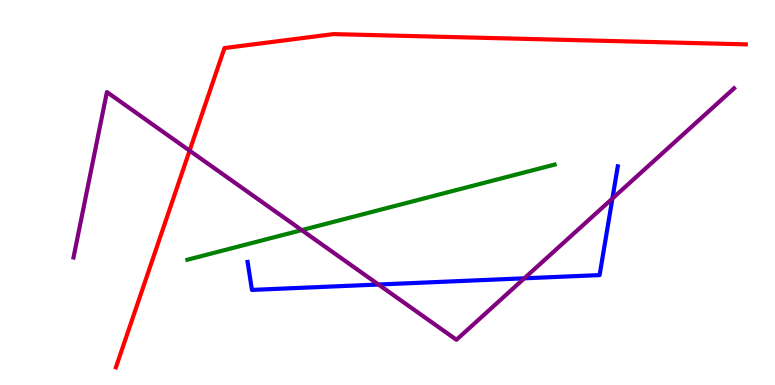[{'lines': ['blue', 'red'], 'intersections': []}, {'lines': ['green', 'red'], 'intersections': []}, {'lines': ['purple', 'red'], 'intersections': [{'x': 2.45, 'y': 6.09}]}, {'lines': ['blue', 'green'], 'intersections': []}, {'lines': ['blue', 'purple'], 'intersections': [{'x': 4.88, 'y': 2.61}, {'x': 6.77, 'y': 2.77}, {'x': 7.9, 'y': 4.84}]}, {'lines': ['green', 'purple'], 'intersections': [{'x': 3.89, 'y': 4.02}]}]